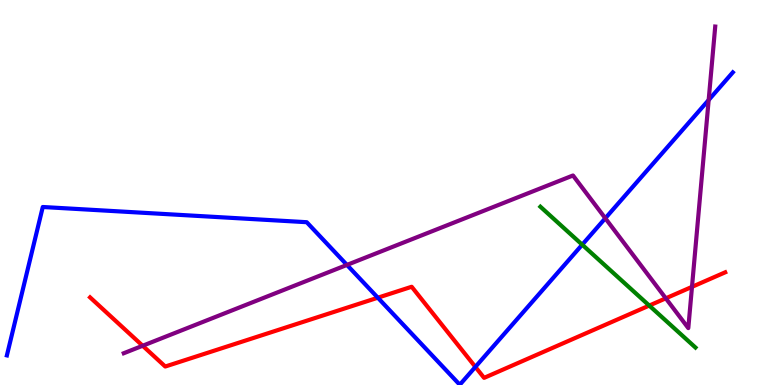[{'lines': ['blue', 'red'], 'intersections': [{'x': 4.88, 'y': 2.27}, {'x': 6.13, 'y': 0.47}]}, {'lines': ['green', 'red'], 'intersections': [{'x': 8.38, 'y': 2.06}]}, {'lines': ['purple', 'red'], 'intersections': [{'x': 1.84, 'y': 1.02}, {'x': 8.59, 'y': 2.25}, {'x': 8.93, 'y': 2.55}]}, {'lines': ['blue', 'green'], 'intersections': [{'x': 7.51, 'y': 3.64}]}, {'lines': ['blue', 'purple'], 'intersections': [{'x': 4.48, 'y': 3.12}, {'x': 7.81, 'y': 4.33}, {'x': 9.14, 'y': 7.4}]}, {'lines': ['green', 'purple'], 'intersections': []}]